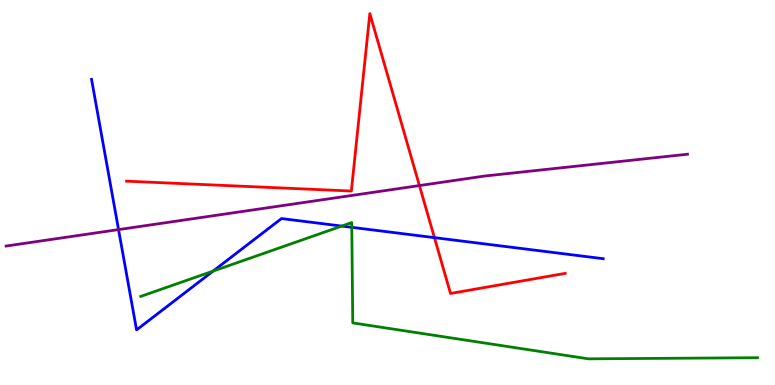[{'lines': ['blue', 'red'], 'intersections': [{'x': 5.61, 'y': 3.83}]}, {'lines': ['green', 'red'], 'intersections': []}, {'lines': ['purple', 'red'], 'intersections': [{'x': 5.41, 'y': 5.18}]}, {'lines': ['blue', 'green'], 'intersections': [{'x': 2.75, 'y': 2.96}, {'x': 4.41, 'y': 4.13}, {'x': 4.54, 'y': 4.1}]}, {'lines': ['blue', 'purple'], 'intersections': [{'x': 1.53, 'y': 4.04}]}, {'lines': ['green', 'purple'], 'intersections': []}]